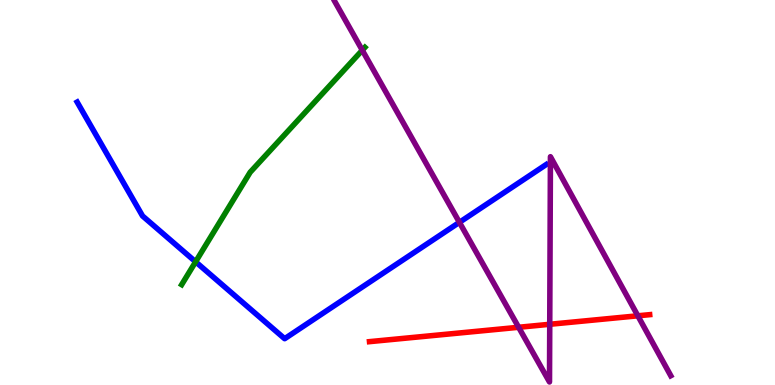[{'lines': ['blue', 'red'], 'intersections': []}, {'lines': ['green', 'red'], 'intersections': []}, {'lines': ['purple', 'red'], 'intersections': [{'x': 6.69, 'y': 1.5}, {'x': 7.09, 'y': 1.58}, {'x': 8.23, 'y': 1.8}]}, {'lines': ['blue', 'green'], 'intersections': [{'x': 2.52, 'y': 3.2}]}, {'lines': ['blue', 'purple'], 'intersections': [{'x': 5.93, 'y': 4.22}]}, {'lines': ['green', 'purple'], 'intersections': [{'x': 4.67, 'y': 8.7}]}]